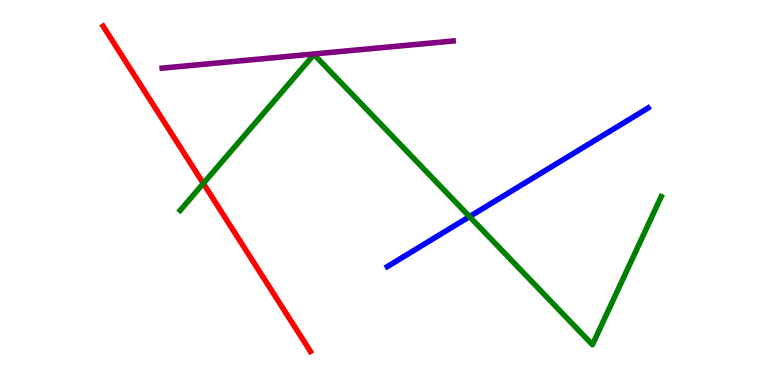[{'lines': ['blue', 'red'], 'intersections': []}, {'lines': ['green', 'red'], 'intersections': [{'x': 2.62, 'y': 5.24}]}, {'lines': ['purple', 'red'], 'intersections': []}, {'lines': ['blue', 'green'], 'intersections': [{'x': 6.06, 'y': 4.37}]}, {'lines': ['blue', 'purple'], 'intersections': []}, {'lines': ['green', 'purple'], 'intersections': []}]